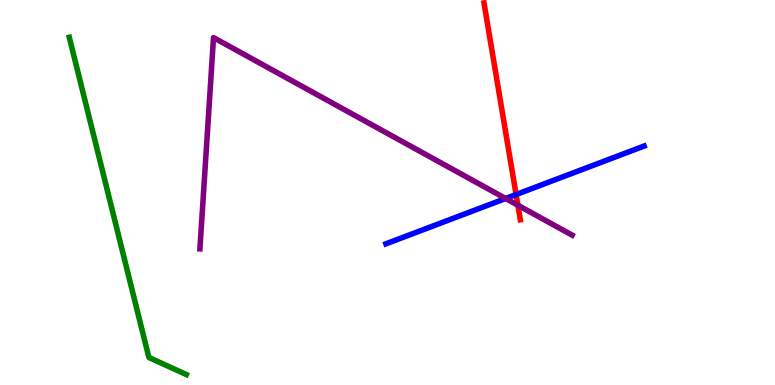[{'lines': ['blue', 'red'], 'intersections': [{'x': 6.66, 'y': 4.95}]}, {'lines': ['green', 'red'], 'intersections': []}, {'lines': ['purple', 'red'], 'intersections': [{'x': 6.68, 'y': 4.67}]}, {'lines': ['blue', 'green'], 'intersections': []}, {'lines': ['blue', 'purple'], 'intersections': [{'x': 6.52, 'y': 4.84}]}, {'lines': ['green', 'purple'], 'intersections': []}]